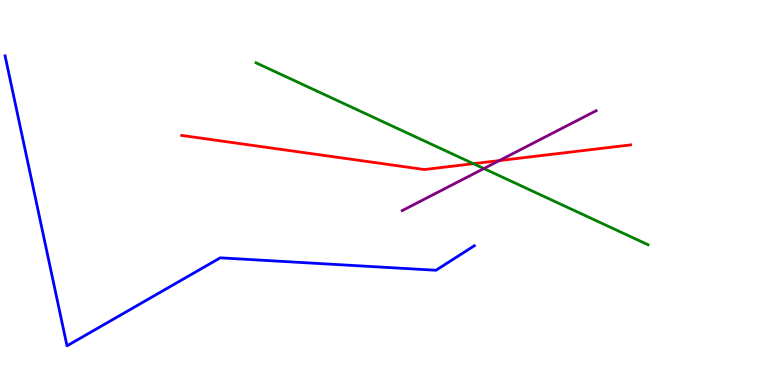[{'lines': ['blue', 'red'], 'intersections': []}, {'lines': ['green', 'red'], 'intersections': [{'x': 6.11, 'y': 5.75}]}, {'lines': ['purple', 'red'], 'intersections': [{'x': 6.44, 'y': 5.83}]}, {'lines': ['blue', 'green'], 'intersections': []}, {'lines': ['blue', 'purple'], 'intersections': []}, {'lines': ['green', 'purple'], 'intersections': [{'x': 6.24, 'y': 5.62}]}]